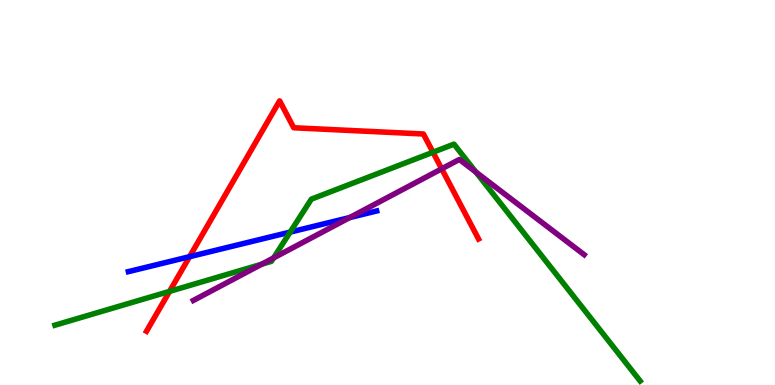[{'lines': ['blue', 'red'], 'intersections': [{'x': 2.45, 'y': 3.33}]}, {'lines': ['green', 'red'], 'intersections': [{'x': 2.19, 'y': 2.43}, {'x': 5.59, 'y': 6.05}]}, {'lines': ['purple', 'red'], 'intersections': [{'x': 5.7, 'y': 5.62}]}, {'lines': ['blue', 'green'], 'intersections': [{'x': 3.74, 'y': 3.97}]}, {'lines': ['blue', 'purple'], 'intersections': [{'x': 4.51, 'y': 4.35}]}, {'lines': ['green', 'purple'], 'intersections': [{'x': 3.38, 'y': 3.14}, {'x': 3.53, 'y': 3.3}, {'x': 6.14, 'y': 5.53}]}]